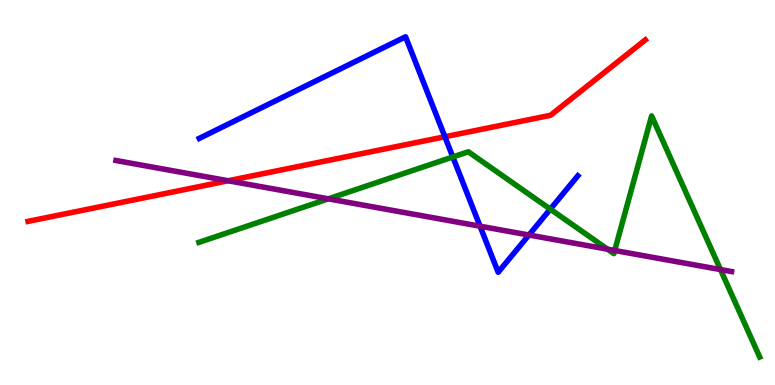[{'lines': ['blue', 'red'], 'intersections': [{'x': 5.74, 'y': 6.45}]}, {'lines': ['green', 'red'], 'intersections': []}, {'lines': ['purple', 'red'], 'intersections': [{'x': 2.94, 'y': 5.31}]}, {'lines': ['blue', 'green'], 'intersections': [{'x': 5.84, 'y': 5.92}, {'x': 7.1, 'y': 4.57}]}, {'lines': ['blue', 'purple'], 'intersections': [{'x': 6.19, 'y': 4.12}, {'x': 6.82, 'y': 3.9}]}, {'lines': ['green', 'purple'], 'intersections': [{'x': 4.24, 'y': 4.84}, {'x': 7.84, 'y': 3.53}, {'x': 7.93, 'y': 3.49}, {'x': 9.3, 'y': 3.0}]}]